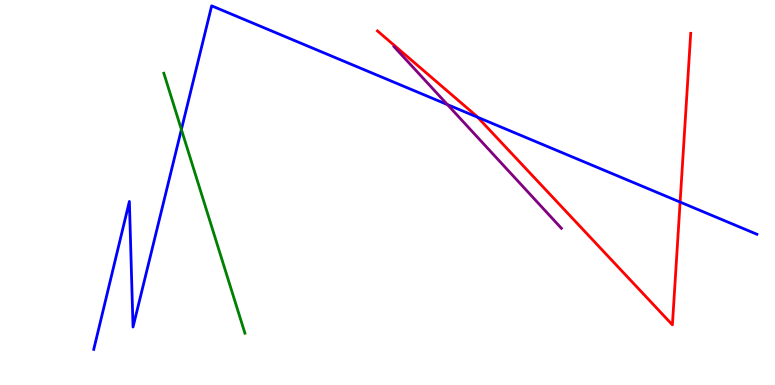[{'lines': ['blue', 'red'], 'intersections': [{'x': 6.16, 'y': 6.95}, {'x': 8.78, 'y': 4.75}]}, {'lines': ['green', 'red'], 'intersections': []}, {'lines': ['purple', 'red'], 'intersections': []}, {'lines': ['blue', 'green'], 'intersections': [{'x': 2.34, 'y': 6.64}]}, {'lines': ['blue', 'purple'], 'intersections': [{'x': 5.77, 'y': 7.28}]}, {'lines': ['green', 'purple'], 'intersections': []}]